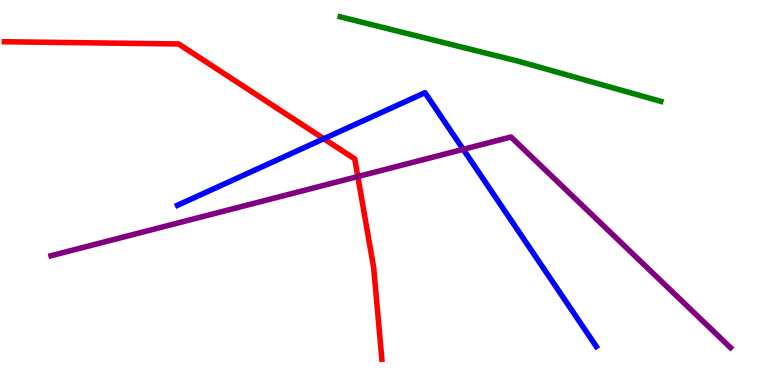[{'lines': ['blue', 'red'], 'intersections': [{'x': 4.18, 'y': 6.4}]}, {'lines': ['green', 'red'], 'intersections': []}, {'lines': ['purple', 'red'], 'intersections': [{'x': 4.62, 'y': 5.41}]}, {'lines': ['blue', 'green'], 'intersections': []}, {'lines': ['blue', 'purple'], 'intersections': [{'x': 5.98, 'y': 6.12}]}, {'lines': ['green', 'purple'], 'intersections': []}]